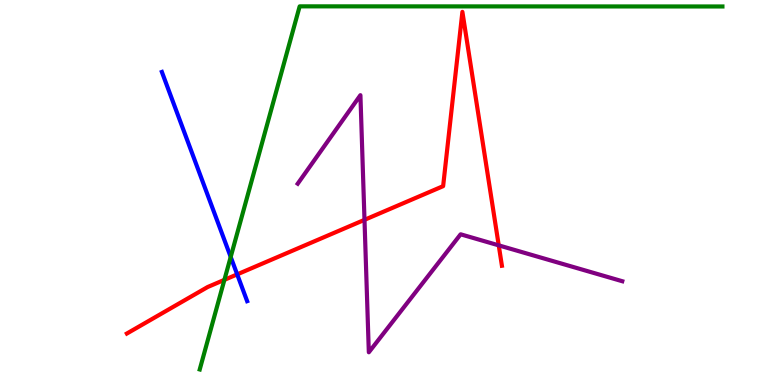[{'lines': ['blue', 'red'], 'intersections': [{'x': 3.06, 'y': 2.87}]}, {'lines': ['green', 'red'], 'intersections': [{'x': 2.9, 'y': 2.73}]}, {'lines': ['purple', 'red'], 'intersections': [{'x': 4.7, 'y': 4.29}, {'x': 6.44, 'y': 3.63}]}, {'lines': ['blue', 'green'], 'intersections': [{'x': 2.98, 'y': 3.33}]}, {'lines': ['blue', 'purple'], 'intersections': []}, {'lines': ['green', 'purple'], 'intersections': []}]